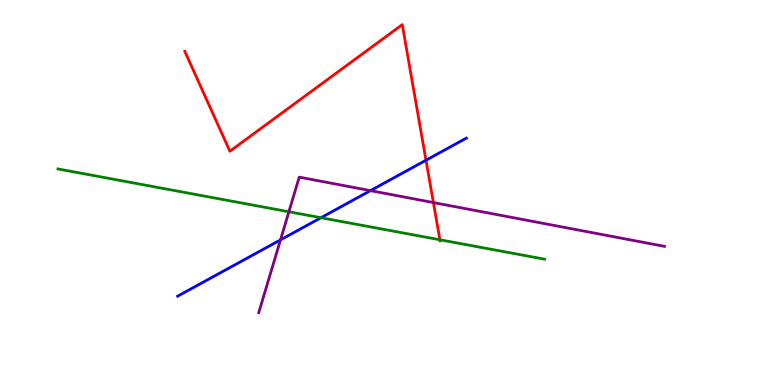[{'lines': ['blue', 'red'], 'intersections': [{'x': 5.5, 'y': 5.84}]}, {'lines': ['green', 'red'], 'intersections': [{'x': 5.68, 'y': 3.77}]}, {'lines': ['purple', 'red'], 'intersections': [{'x': 5.59, 'y': 4.74}]}, {'lines': ['blue', 'green'], 'intersections': [{'x': 4.14, 'y': 4.35}]}, {'lines': ['blue', 'purple'], 'intersections': [{'x': 3.62, 'y': 3.77}, {'x': 4.78, 'y': 5.05}]}, {'lines': ['green', 'purple'], 'intersections': [{'x': 3.73, 'y': 4.5}]}]